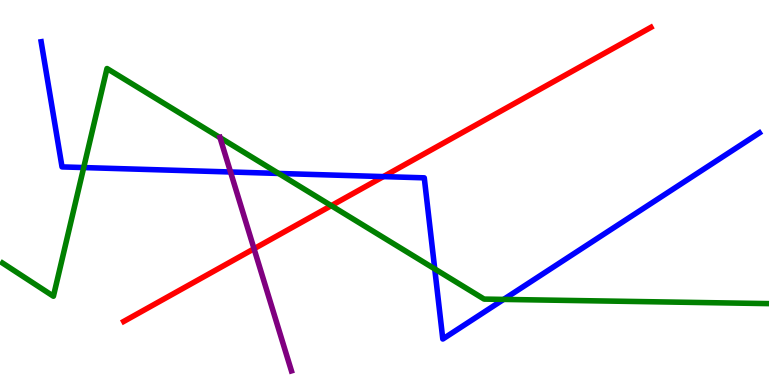[{'lines': ['blue', 'red'], 'intersections': [{'x': 4.95, 'y': 5.41}]}, {'lines': ['green', 'red'], 'intersections': [{'x': 4.27, 'y': 4.66}]}, {'lines': ['purple', 'red'], 'intersections': [{'x': 3.28, 'y': 3.54}]}, {'lines': ['blue', 'green'], 'intersections': [{'x': 1.08, 'y': 5.65}, {'x': 3.59, 'y': 5.5}, {'x': 5.61, 'y': 3.02}, {'x': 6.5, 'y': 2.22}]}, {'lines': ['blue', 'purple'], 'intersections': [{'x': 2.97, 'y': 5.53}]}, {'lines': ['green', 'purple'], 'intersections': [{'x': 2.84, 'y': 6.43}]}]